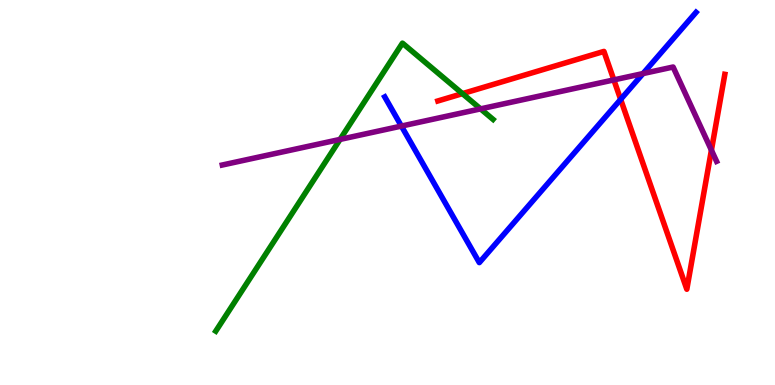[{'lines': ['blue', 'red'], 'intersections': [{'x': 8.01, 'y': 7.42}]}, {'lines': ['green', 'red'], 'intersections': [{'x': 5.97, 'y': 7.57}]}, {'lines': ['purple', 'red'], 'intersections': [{'x': 7.92, 'y': 7.92}, {'x': 9.18, 'y': 6.1}]}, {'lines': ['blue', 'green'], 'intersections': []}, {'lines': ['blue', 'purple'], 'intersections': [{'x': 5.18, 'y': 6.73}, {'x': 8.3, 'y': 8.09}]}, {'lines': ['green', 'purple'], 'intersections': [{'x': 4.39, 'y': 6.38}, {'x': 6.2, 'y': 7.17}]}]